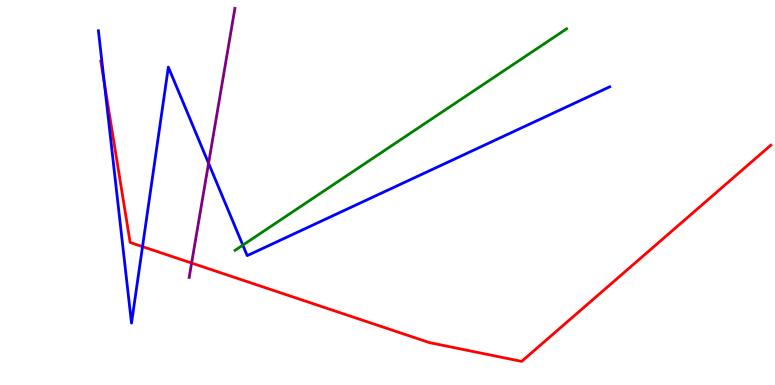[{'lines': ['blue', 'red'], 'intersections': [{'x': 1.35, 'y': 7.85}, {'x': 1.84, 'y': 3.59}]}, {'lines': ['green', 'red'], 'intersections': []}, {'lines': ['purple', 'red'], 'intersections': [{'x': 2.47, 'y': 3.17}]}, {'lines': ['blue', 'green'], 'intersections': [{'x': 3.13, 'y': 3.63}]}, {'lines': ['blue', 'purple'], 'intersections': [{'x': 2.69, 'y': 5.76}]}, {'lines': ['green', 'purple'], 'intersections': []}]